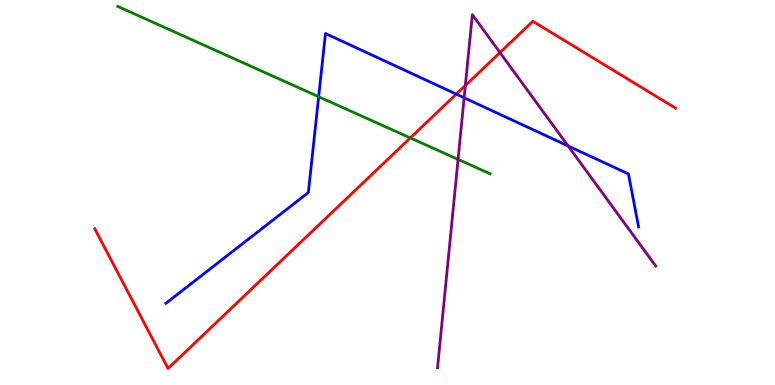[{'lines': ['blue', 'red'], 'intersections': [{'x': 5.89, 'y': 7.56}]}, {'lines': ['green', 'red'], 'intersections': [{'x': 5.29, 'y': 6.42}]}, {'lines': ['purple', 'red'], 'intersections': [{'x': 6.0, 'y': 7.78}, {'x': 6.45, 'y': 8.63}]}, {'lines': ['blue', 'green'], 'intersections': [{'x': 4.11, 'y': 7.49}]}, {'lines': ['blue', 'purple'], 'intersections': [{'x': 5.99, 'y': 7.46}, {'x': 7.33, 'y': 6.21}]}, {'lines': ['green', 'purple'], 'intersections': [{'x': 5.91, 'y': 5.86}]}]